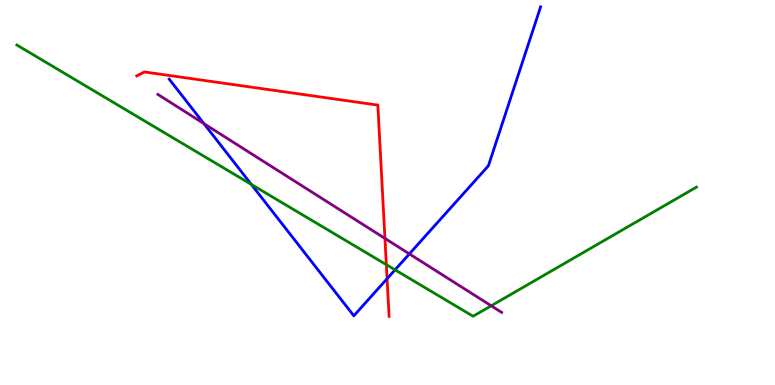[{'lines': ['blue', 'red'], 'intersections': [{'x': 4.99, 'y': 2.76}]}, {'lines': ['green', 'red'], 'intersections': [{'x': 4.99, 'y': 3.13}]}, {'lines': ['purple', 'red'], 'intersections': [{'x': 4.97, 'y': 3.81}]}, {'lines': ['blue', 'green'], 'intersections': [{'x': 3.24, 'y': 5.21}, {'x': 5.1, 'y': 2.99}]}, {'lines': ['blue', 'purple'], 'intersections': [{'x': 2.63, 'y': 6.79}, {'x': 5.28, 'y': 3.41}]}, {'lines': ['green', 'purple'], 'intersections': [{'x': 6.34, 'y': 2.06}]}]